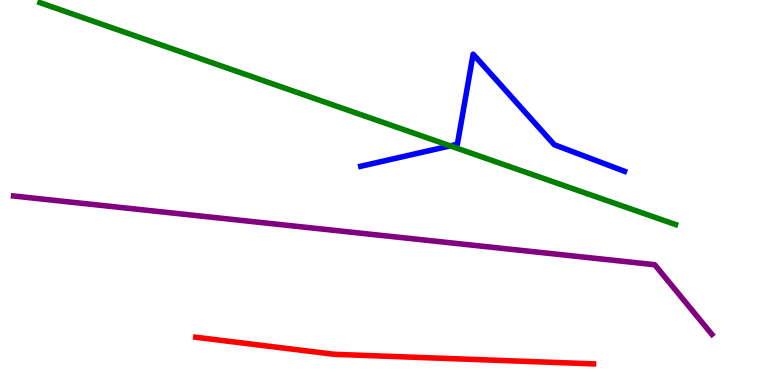[{'lines': ['blue', 'red'], 'intersections': []}, {'lines': ['green', 'red'], 'intersections': []}, {'lines': ['purple', 'red'], 'intersections': []}, {'lines': ['blue', 'green'], 'intersections': [{'x': 5.81, 'y': 6.21}]}, {'lines': ['blue', 'purple'], 'intersections': []}, {'lines': ['green', 'purple'], 'intersections': []}]